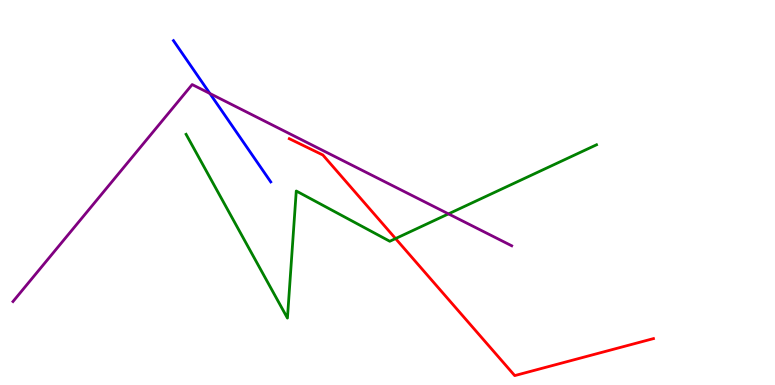[{'lines': ['blue', 'red'], 'intersections': []}, {'lines': ['green', 'red'], 'intersections': [{'x': 5.1, 'y': 3.8}]}, {'lines': ['purple', 'red'], 'intersections': []}, {'lines': ['blue', 'green'], 'intersections': []}, {'lines': ['blue', 'purple'], 'intersections': [{'x': 2.71, 'y': 7.57}]}, {'lines': ['green', 'purple'], 'intersections': [{'x': 5.79, 'y': 4.44}]}]